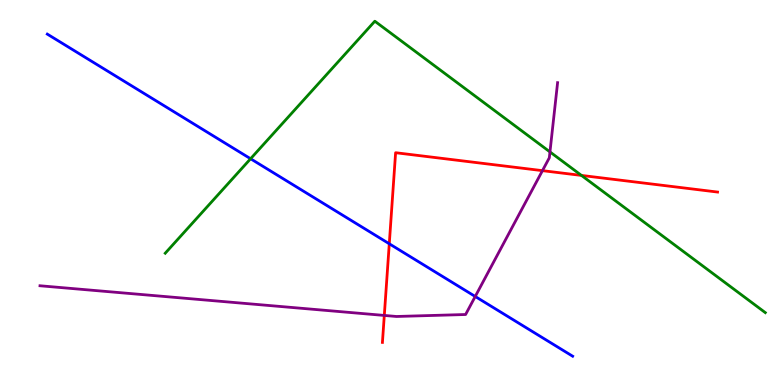[{'lines': ['blue', 'red'], 'intersections': [{'x': 5.02, 'y': 3.67}]}, {'lines': ['green', 'red'], 'intersections': [{'x': 7.5, 'y': 5.44}]}, {'lines': ['purple', 'red'], 'intersections': [{'x': 4.96, 'y': 1.81}, {'x': 7.0, 'y': 5.57}]}, {'lines': ['blue', 'green'], 'intersections': [{'x': 3.23, 'y': 5.88}]}, {'lines': ['blue', 'purple'], 'intersections': [{'x': 6.13, 'y': 2.3}]}, {'lines': ['green', 'purple'], 'intersections': [{'x': 7.1, 'y': 6.05}]}]